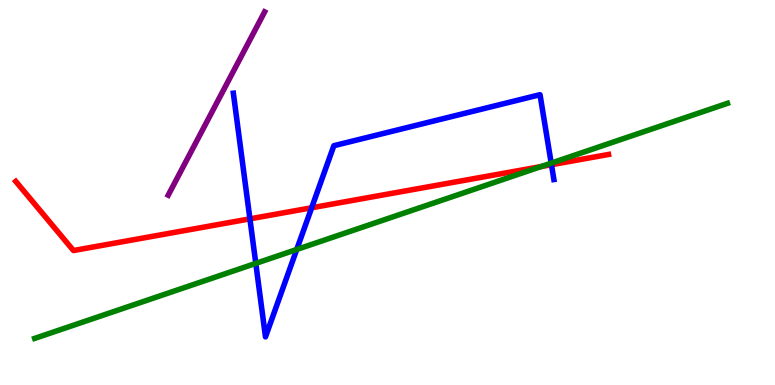[{'lines': ['blue', 'red'], 'intersections': [{'x': 3.22, 'y': 4.32}, {'x': 4.02, 'y': 4.6}, {'x': 7.12, 'y': 5.72}]}, {'lines': ['green', 'red'], 'intersections': [{'x': 6.98, 'y': 5.67}]}, {'lines': ['purple', 'red'], 'intersections': []}, {'lines': ['blue', 'green'], 'intersections': [{'x': 3.3, 'y': 3.16}, {'x': 3.83, 'y': 3.52}, {'x': 7.11, 'y': 5.76}]}, {'lines': ['blue', 'purple'], 'intersections': []}, {'lines': ['green', 'purple'], 'intersections': []}]